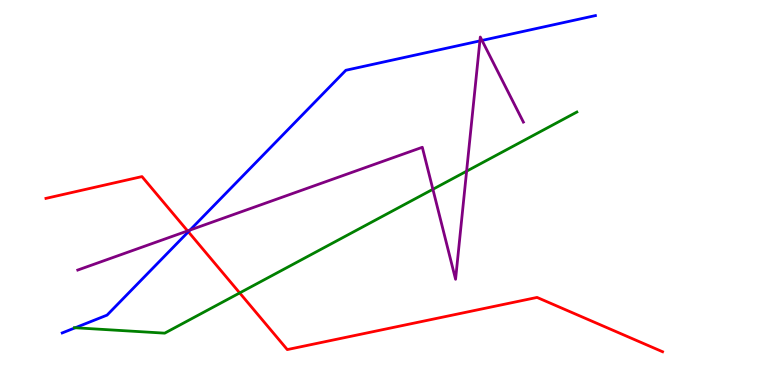[{'lines': ['blue', 'red'], 'intersections': [{'x': 2.43, 'y': 3.98}]}, {'lines': ['green', 'red'], 'intersections': [{'x': 3.09, 'y': 2.39}]}, {'lines': ['purple', 'red'], 'intersections': [{'x': 2.42, 'y': 4.0}]}, {'lines': ['blue', 'green'], 'intersections': [{'x': 0.971, 'y': 1.49}]}, {'lines': ['blue', 'purple'], 'intersections': [{'x': 2.45, 'y': 4.02}, {'x': 6.19, 'y': 8.94}, {'x': 6.22, 'y': 8.95}]}, {'lines': ['green', 'purple'], 'intersections': [{'x': 5.59, 'y': 5.08}, {'x': 6.02, 'y': 5.55}]}]